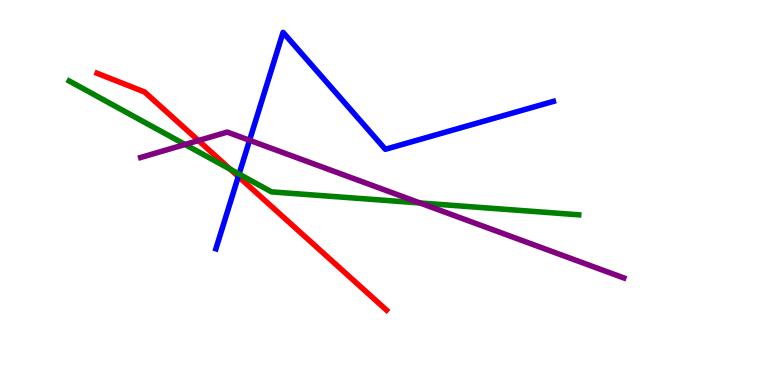[{'lines': ['blue', 'red'], 'intersections': [{'x': 3.08, 'y': 5.42}]}, {'lines': ['green', 'red'], 'intersections': [{'x': 2.97, 'y': 5.6}]}, {'lines': ['purple', 'red'], 'intersections': [{'x': 2.56, 'y': 6.35}]}, {'lines': ['blue', 'green'], 'intersections': [{'x': 3.08, 'y': 5.48}]}, {'lines': ['blue', 'purple'], 'intersections': [{'x': 3.22, 'y': 6.36}]}, {'lines': ['green', 'purple'], 'intersections': [{'x': 2.39, 'y': 6.25}, {'x': 5.42, 'y': 4.73}]}]